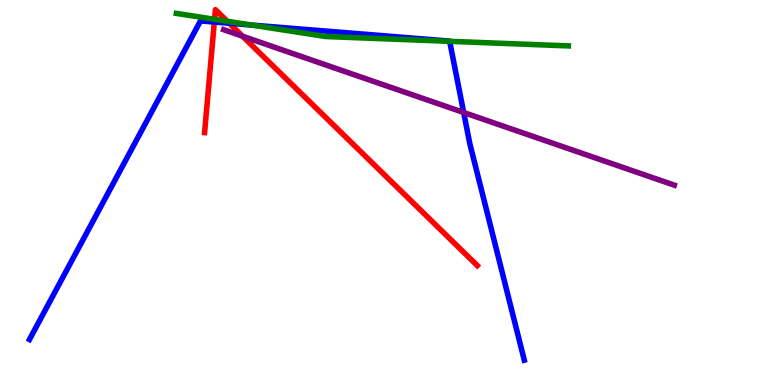[{'lines': ['blue', 'red'], 'intersections': [{'x': 2.77, 'y': 9.43}, {'x': 2.96, 'y': 9.4}]}, {'lines': ['green', 'red'], 'intersections': [{'x': 2.77, 'y': 9.5}, {'x': 2.93, 'y': 9.45}]}, {'lines': ['purple', 'red'], 'intersections': [{'x': 3.13, 'y': 9.06}]}, {'lines': ['blue', 'green'], 'intersections': [{'x': 3.25, 'y': 9.35}, {'x': 5.8, 'y': 8.93}]}, {'lines': ['blue', 'purple'], 'intersections': [{'x': 5.98, 'y': 7.08}]}, {'lines': ['green', 'purple'], 'intersections': []}]